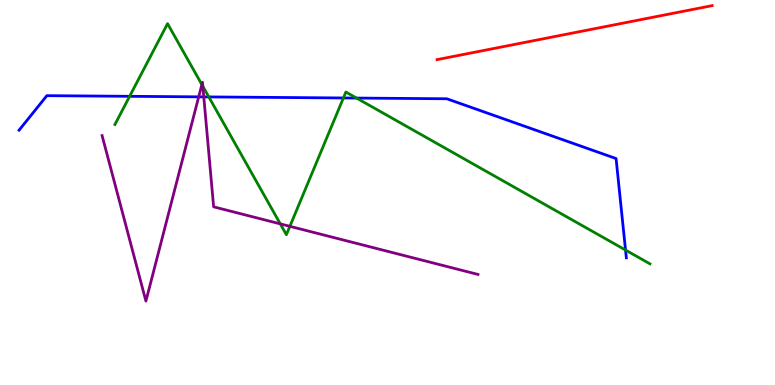[{'lines': ['blue', 'red'], 'intersections': []}, {'lines': ['green', 'red'], 'intersections': []}, {'lines': ['purple', 'red'], 'intersections': []}, {'lines': ['blue', 'green'], 'intersections': [{'x': 1.67, 'y': 7.5}, {'x': 2.69, 'y': 7.48}, {'x': 4.43, 'y': 7.46}, {'x': 4.6, 'y': 7.45}, {'x': 8.07, 'y': 3.51}]}, {'lines': ['blue', 'purple'], 'intersections': [{'x': 2.56, 'y': 7.48}, {'x': 2.63, 'y': 7.48}]}, {'lines': ['green', 'purple'], 'intersections': [{'x': 2.6, 'y': 7.8}, {'x': 2.62, 'y': 7.76}, {'x': 3.62, 'y': 4.19}, {'x': 3.74, 'y': 4.12}]}]